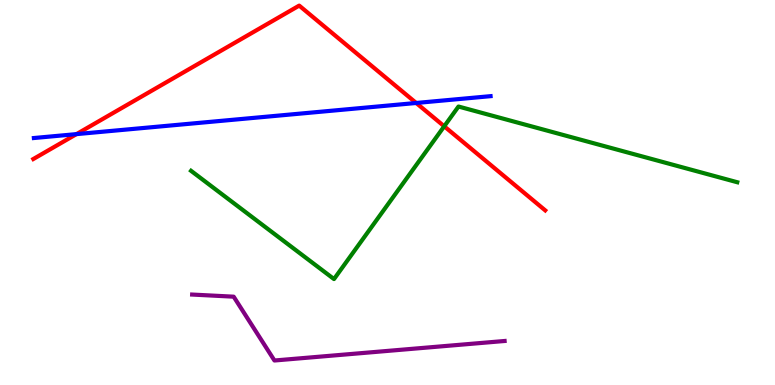[{'lines': ['blue', 'red'], 'intersections': [{'x': 0.987, 'y': 6.52}, {'x': 5.37, 'y': 7.33}]}, {'lines': ['green', 'red'], 'intersections': [{'x': 5.73, 'y': 6.72}]}, {'lines': ['purple', 'red'], 'intersections': []}, {'lines': ['blue', 'green'], 'intersections': []}, {'lines': ['blue', 'purple'], 'intersections': []}, {'lines': ['green', 'purple'], 'intersections': []}]